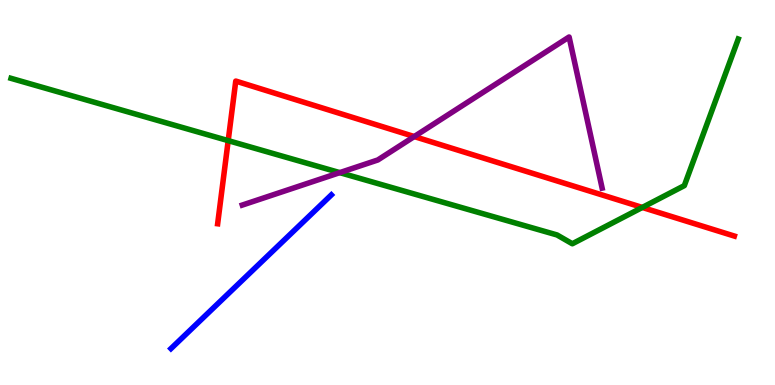[{'lines': ['blue', 'red'], 'intersections': []}, {'lines': ['green', 'red'], 'intersections': [{'x': 2.94, 'y': 6.35}, {'x': 8.29, 'y': 4.61}]}, {'lines': ['purple', 'red'], 'intersections': [{'x': 5.35, 'y': 6.45}]}, {'lines': ['blue', 'green'], 'intersections': []}, {'lines': ['blue', 'purple'], 'intersections': []}, {'lines': ['green', 'purple'], 'intersections': [{'x': 4.38, 'y': 5.52}]}]